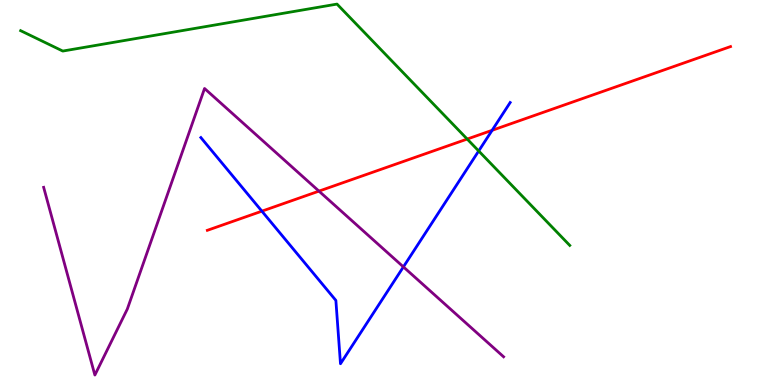[{'lines': ['blue', 'red'], 'intersections': [{'x': 3.38, 'y': 4.51}, {'x': 6.35, 'y': 6.62}]}, {'lines': ['green', 'red'], 'intersections': [{'x': 6.03, 'y': 6.39}]}, {'lines': ['purple', 'red'], 'intersections': [{'x': 4.12, 'y': 5.04}]}, {'lines': ['blue', 'green'], 'intersections': [{'x': 6.18, 'y': 6.08}]}, {'lines': ['blue', 'purple'], 'intersections': [{'x': 5.21, 'y': 3.07}]}, {'lines': ['green', 'purple'], 'intersections': []}]